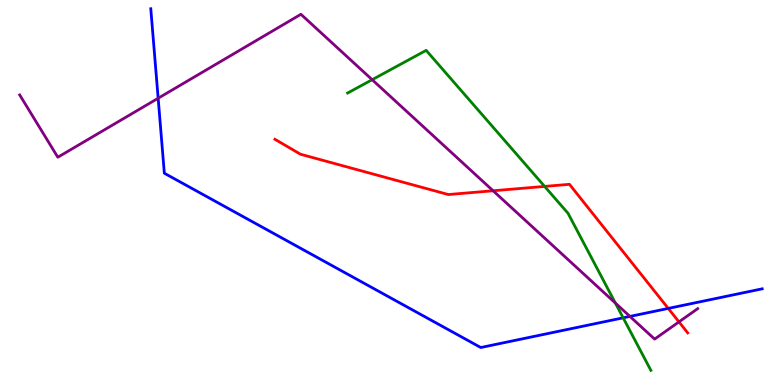[{'lines': ['blue', 'red'], 'intersections': [{'x': 8.62, 'y': 1.99}]}, {'lines': ['green', 'red'], 'intersections': [{'x': 7.03, 'y': 5.16}]}, {'lines': ['purple', 'red'], 'intersections': [{'x': 6.36, 'y': 5.05}, {'x': 8.76, 'y': 1.64}]}, {'lines': ['blue', 'green'], 'intersections': [{'x': 8.04, 'y': 1.74}]}, {'lines': ['blue', 'purple'], 'intersections': [{'x': 2.04, 'y': 7.45}, {'x': 8.13, 'y': 1.78}]}, {'lines': ['green', 'purple'], 'intersections': [{'x': 4.8, 'y': 7.93}, {'x': 7.94, 'y': 2.13}]}]